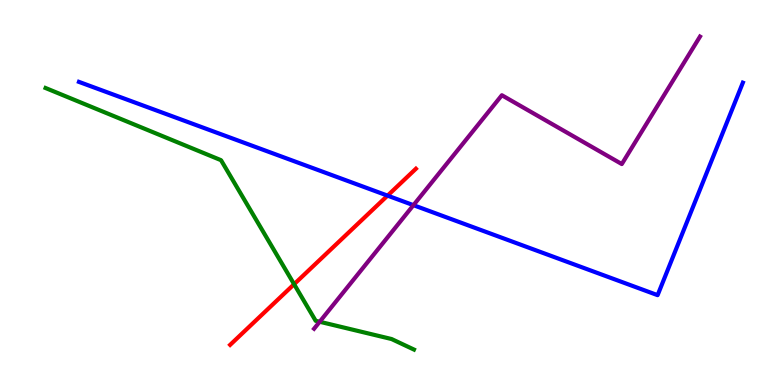[{'lines': ['blue', 'red'], 'intersections': [{'x': 5.0, 'y': 4.92}]}, {'lines': ['green', 'red'], 'intersections': [{'x': 3.79, 'y': 2.62}]}, {'lines': ['purple', 'red'], 'intersections': []}, {'lines': ['blue', 'green'], 'intersections': []}, {'lines': ['blue', 'purple'], 'intersections': [{'x': 5.33, 'y': 4.67}]}, {'lines': ['green', 'purple'], 'intersections': [{'x': 4.12, 'y': 1.64}]}]